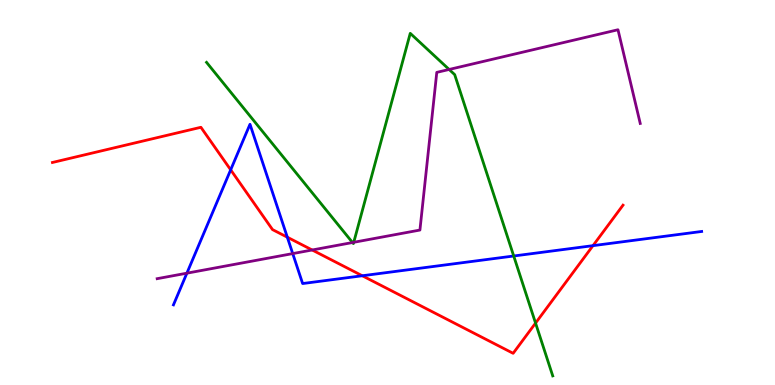[{'lines': ['blue', 'red'], 'intersections': [{'x': 2.98, 'y': 5.59}, {'x': 3.71, 'y': 3.84}, {'x': 4.67, 'y': 2.84}, {'x': 7.65, 'y': 3.62}]}, {'lines': ['green', 'red'], 'intersections': [{'x': 6.91, 'y': 1.61}]}, {'lines': ['purple', 'red'], 'intersections': [{'x': 4.03, 'y': 3.51}]}, {'lines': ['blue', 'green'], 'intersections': [{'x': 6.63, 'y': 3.35}]}, {'lines': ['blue', 'purple'], 'intersections': [{'x': 2.41, 'y': 2.9}, {'x': 3.78, 'y': 3.41}]}, {'lines': ['green', 'purple'], 'intersections': [{'x': 4.55, 'y': 3.7}, {'x': 4.56, 'y': 3.71}, {'x': 5.8, 'y': 8.2}]}]